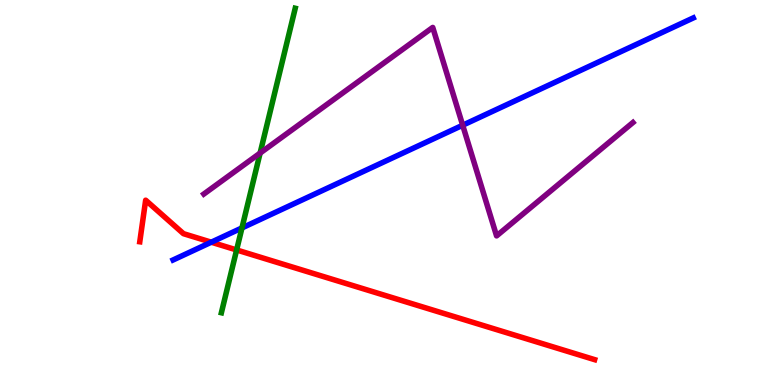[{'lines': ['blue', 'red'], 'intersections': [{'x': 2.73, 'y': 3.71}]}, {'lines': ['green', 'red'], 'intersections': [{'x': 3.05, 'y': 3.51}]}, {'lines': ['purple', 'red'], 'intersections': []}, {'lines': ['blue', 'green'], 'intersections': [{'x': 3.12, 'y': 4.08}]}, {'lines': ['blue', 'purple'], 'intersections': [{'x': 5.97, 'y': 6.75}]}, {'lines': ['green', 'purple'], 'intersections': [{'x': 3.36, 'y': 6.02}]}]